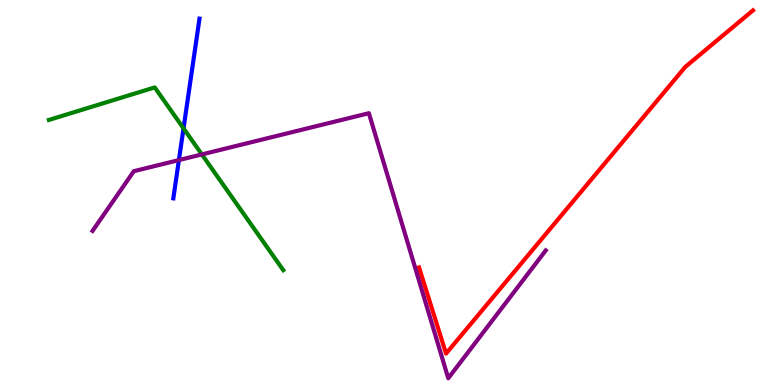[{'lines': ['blue', 'red'], 'intersections': []}, {'lines': ['green', 'red'], 'intersections': []}, {'lines': ['purple', 'red'], 'intersections': []}, {'lines': ['blue', 'green'], 'intersections': [{'x': 2.37, 'y': 6.67}]}, {'lines': ['blue', 'purple'], 'intersections': [{'x': 2.31, 'y': 5.84}]}, {'lines': ['green', 'purple'], 'intersections': [{'x': 2.6, 'y': 5.99}]}]